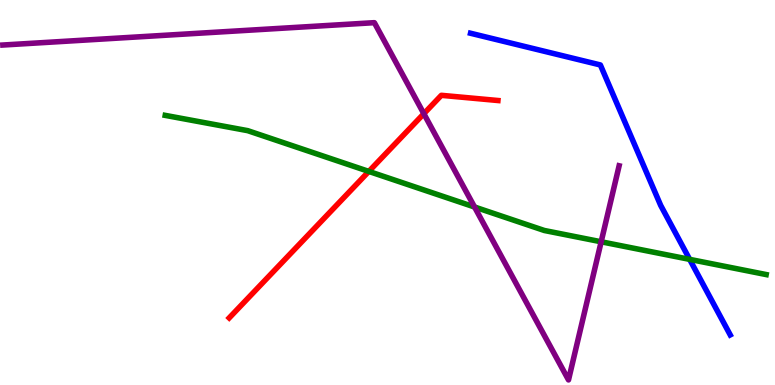[{'lines': ['blue', 'red'], 'intersections': []}, {'lines': ['green', 'red'], 'intersections': [{'x': 4.76, 'y': 5.55}]}, {'lines': ['purple', 'red'], 'intersections': [{'x': 5.47, 'y': 7.05}]}, {'lines': ['blue', 'green'], 'intersections': [{'x': 8.9, 'y': 3.26}]}, {'lines': ['blue', 'purple'], 'intersections': []}, {'lines': ['green', 'purple'], 'intersections': [{'x': 6.12, 'y': 4.62}, {'x': 7.76, 'y': 3.72}]}]